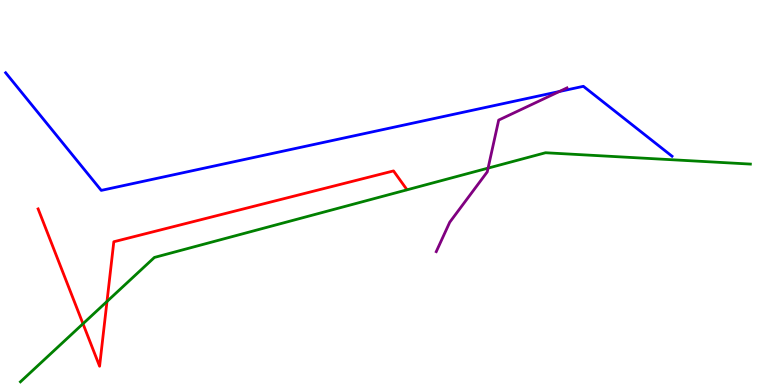[{'lines': ['blue', 'red'], 'intersections': []}, {'lines': ['green', 'red'], 'intersections': [{'x': 1.07, 'y': 1.59}, {'x': 1.38, 'y': 2.17}]}, {'lines': ['purple', 'red'], 'intersections': []}, {'lines': ['blue', 'green'], 'intersections': []}, {'lines': ['blue', 'purple'], 'intersections': [{'x': 7.22, 'y': 7.62}]}, {'lines': ['green', 'purple'], 'intersections': [{'x': 6.3, 'y': 5.63}]}]